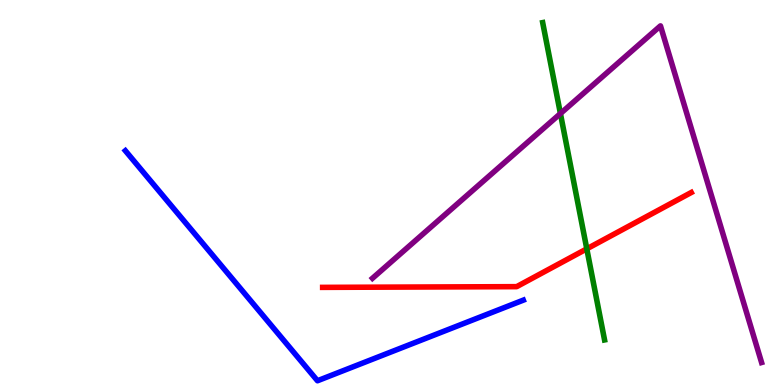[{'lines': ['blue', 'red'], 'intersections': []}, {'lines': ['green', 'red'], 'intersections': [{'x': 7.57, 'y': 3.54}]}, {'lines': ['purple', 'red'], 'intersections': []}, {'lines': ['blue', 'green'], 'intersections': []}, {'lines': ['blue', 'purple'], 'intersections': []}, {'lines': ['green', 'purple'], 'intersections': [{'x': 7.23, 'y': 7.05}]}]